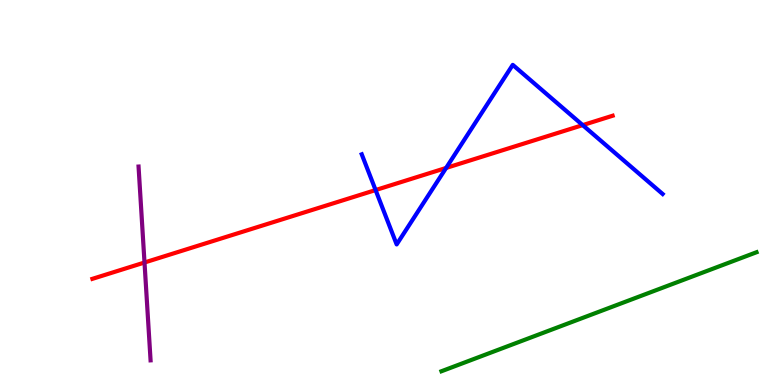[{'lines': ['blue', 'red'], 'intersections': [{'x': 4.85, 'y': 5.06}, {'x': 5.76, 'y': 5.64}, {'x': 7.52, 'y': 6.75}]}, {'lines': ['green', 'red'], 'intersections': []}, {'lines': ['purple', 'red'], 'intersections': [{'x': 1.86, 'y': 3.18}]}, {'lines': ['blue', 'green'], 'intersections': []}, {'lines': ['blue', 'purple'], 'intersections': []}, {'lines': ['green', 'purple'], 'intersections': []}]